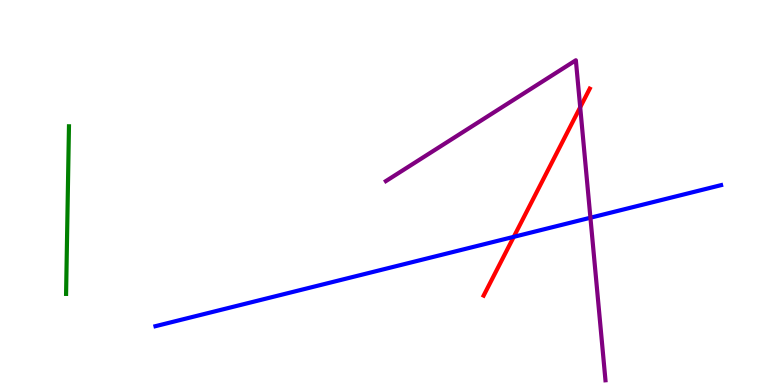[{'lines': ['blue', 'red'], 'intersections': [{'x': 6.63, 'y': 3.85}]}, {'lines': ['green', 'red'], 'intersections': []}, {'lines': ['purple', 'red'], 'intersections': [{'x': 7.49, 'y': 7.21}]}, {'lines': ['blue', 'green'], 'intersections': []}, {'lines': ['blue', 'purple'], 'intersections': [{'x': 7.62, 'y': 4.34}]}, {'lines': ['green', 'purple'], 'intersections': []}]